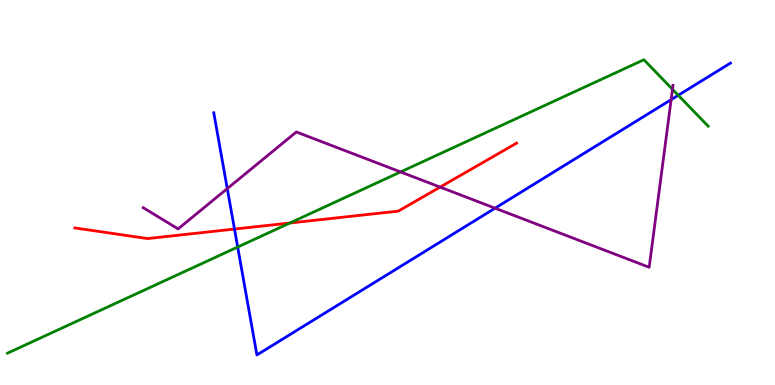[{'lines': ['blue', 'red'], 'intersections': [{'x': 3.03, 'y': 4.05}]}, {'lines': ['green', 'red'], 'intersections': [{'x': 3.74, 'y': 4.21}]}, {'lines': ['purple', 'red'], 'intersections': [{'x': 5.68, 'y': 5.14}]}, {'lines': ['blue', 'green'], 'intersections': [{'x': 3.07, 'y': 3.58}, {'x': 8.75, 'y': 7.53}]}, {'lines': ['blue', 'purple'], 'intersections': [{'x': 2.93, 'y': 5.1}, {'x': 6.39, 'y': 4.59}, {'x': 8.66, 'y': 7.41}]}, {'lines': ['green', 'purple'], 'intersections': [{'x': 5.17, 'y': 5.53}, {'x': 8.68, 'y': 7.68}]}]